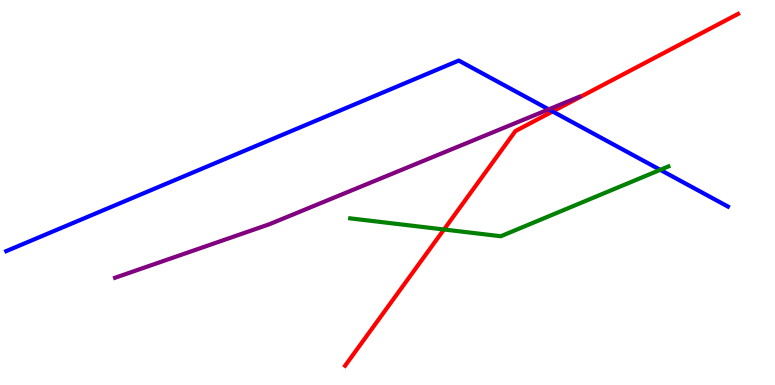[{'lines': ['blue', 'red'], 'intersections': [{'x': 7.13, 'y': 7.1}]}, {'lines': ['green', 'red'], 'intersections': [{'x': 5.73, 'y': 4.04}]}, {'lines': ['purple', 'red'], 'intersections': []}, {'lines': ['blue', 'green'], 'intersections': [{'x': 8.52, 'y': 5.59}]}, {'lines': ['blue', 'purple'], 'intersections': [{'x': 7.08, 'y': 7.16}]}, {'lines': ['green', 'purple'], 'intersections': []}]